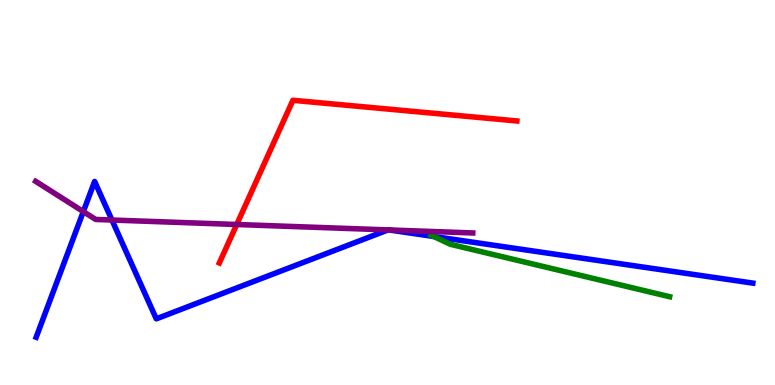[{'lines': ['blue', 'red'], 'intersections': []}, {'lines': ['green', 'red'], 'intersections': []}, {'lines': ['purple', 'red'], 'intersections': [{'x': 3.05, 'y': 4.17}]}, {'lines': ['blue', 'green'], 'intersections': [{'x': 5.6, 'y': 3.86}]}, {'lines': ['blue', 'purple'], 'intersections': [{'x': 1.08, 'y': 4.5}, {'x': 1.44, 'y': 4.29}, {'x': 5.01, 'y': 4.03}, {'x': 5.02, 'y': 4.03}]}, {'lines': ['green', 'purple'], 'intersections': []}]